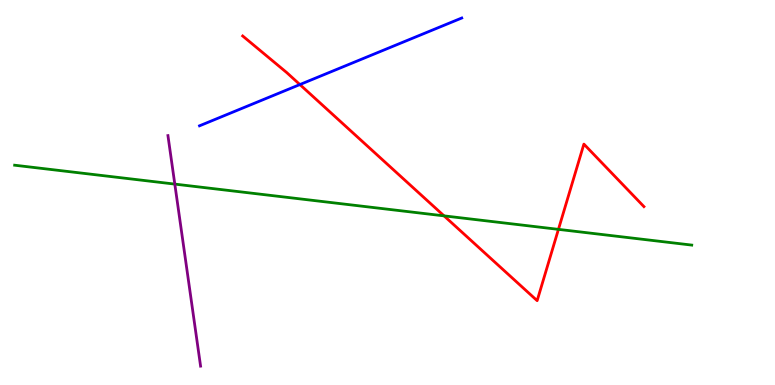[{'lines': ['blue', 'red'], 'intersections': [{'x': 3.87, 'y': 7.8}]}, {'lines': ['green', 'red'], 'intersections': [{'x': 5.73, 'y': 4.39}, {'x': 7.21, 'y': 4.04}]}, {'lines': ['purple', 'red'], 'intersections': []}, {'lines': ['blue', 'green'], 'intersections': []}, {'lines': ['blue', 'purple'], 'intersections': []}, {'lines': ['green', 'purple'], 'intersections': [{'x': 2.26, 'y': 5.22}]}]